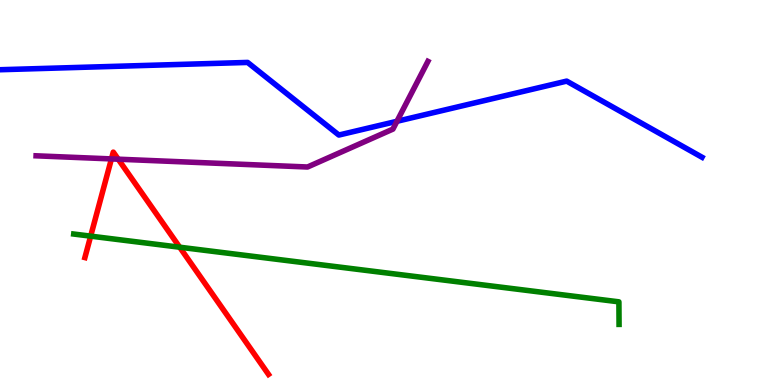[{'lines': ['blue', 'red'], 'intersections': []}, {'lines': ['green', 'red'], 'intersections': [{'x': 1.17, 'y': 3.87}, {'x': 2.32, 'y': 3.58}]}, {'lines': ['purple', 'red'], 'intersections': [{'x': 1.44, 'y': 5.87}, {'x': 1.53, 'y': 5.87}]}, {'lines': ['blue', 'green'], 'intersections': []}, {'lines': ['blue', 'purple'], 'intersections': [{'x': 5.12, 'y': 6.85}]}, {'lines': ['green', 'purple'], 'intersections': []}]